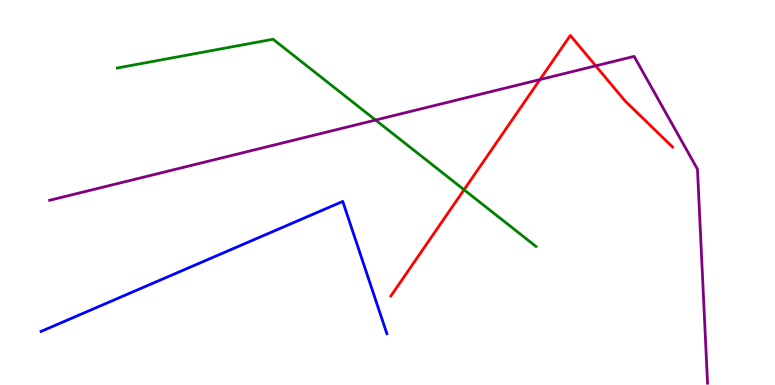[{'lines': ['blue', 'red'], 'intersections': []}, {'lines': ['green', 'red'], 'intersections': [{'x': 5.99, 'y': 5.07}]}, {'lines': ['purple', 'red'], 'intersections': [{'x': 6.97, 'y': 7.93}, {'x': 7.69, 'y': 8.29}]}, {'lines': ['blue', 'green'], 'intersections': []}, {'lines': ['blue', 'purple'], 'intersections': []}, {'lines': ['green', 'purple'], 'intersections': [{'x': 4.85, 'y': 6.88}]}]